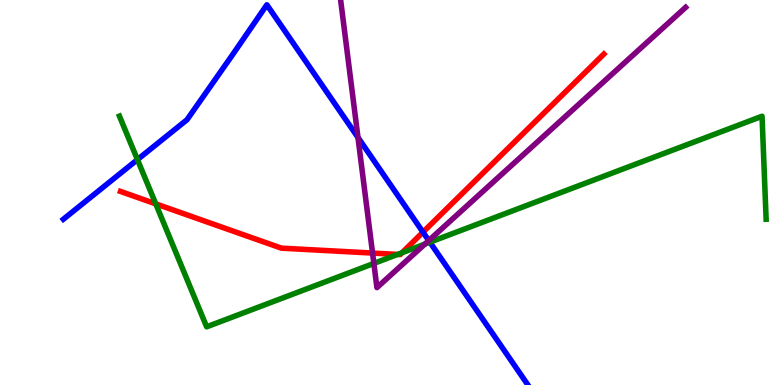[{'lines': ['blue', 'red'], 'intersections': [{'x': 5.46, 'y': 3.97}]}, {'lines': ['green', 'red'], 'intersections': [{'x': 2.01, 'y': 4.7}, {'x': 5.13, 'y': 3.39}, {'x': 5.19, 'y': 3.44}]}, {'lines': ['purple', 'red'], 'intersections': [{'x': 4.81, 'y': 3.43}]}, {'lines': ['blue', 'green'], 'intersections': [{'x': 1.77, 'y': 5.85}, {'x': 5.55, 'y': 3.71}]}, {'lines': ['blue', 'purple'], 'intersections': [{'x': 4.62, 'y': 6.43}, {'x': 5.53, 'y': 3.75}]}, {'lines': ['green', 'purple'], 'intersections': [{'x': 4.82, 'y': 3.16}, {'x': 5.48, 'y': 3.66}]}]